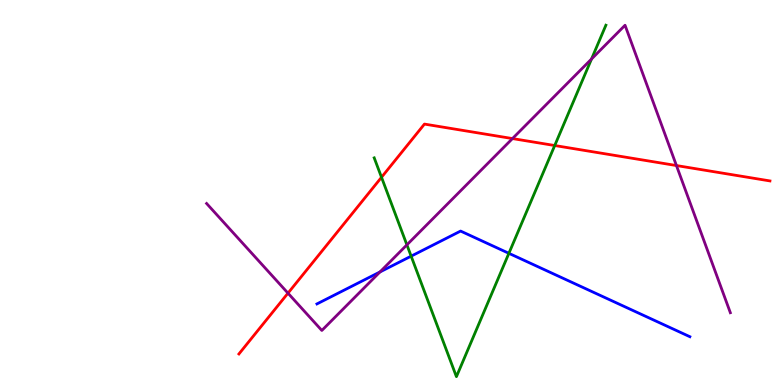[{'lines': ['blue', 'red'], 'intersections': []}, {'lines': ['green', 'red'], 'intersections': [{'x': 4.92, 'y': 5.4}, {'x': 7.16, 'y': 6.22}]}, {'lines': ['purple', 'red'], 'intersections': [{'x': 3.72, 'y': 2.39}, {'x': 6.61, 'y': 6.4}, {'x': 8.73, 'y': 5.7}]}, {'lines': ['blue', 'green'], 'intersections': [{'x': 5.31, 'y': 3.35}, {'x': 6.57, 'y': 3.42}]}, {'lines': ['blue', 'purple'], 'intersections': [{'x': 4.9, 'y': 2.94}]}, {'lines': ['green', 'purple'], 'intersections': [{'x': 5.25, 'y': 3.64}, {'x': 7.63, 'y': 8.47}]}]